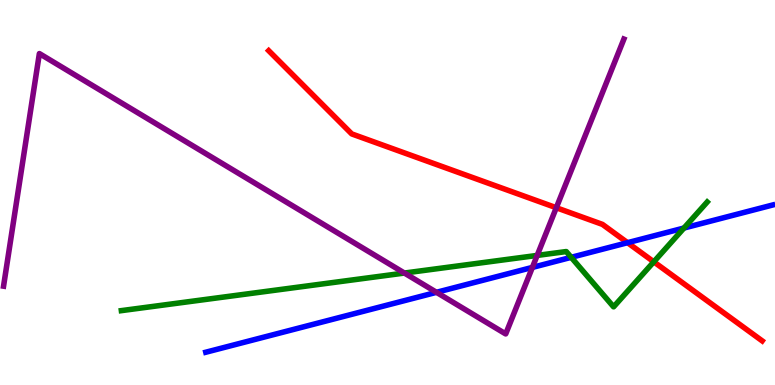[{'lines': ['blue', 'red'], 'intersections': [{'x': 8.1, 'y': 3.7}]}, {'lines': ['green', 'red'], 'intersections': [{'x': 8.44, 'y': 3.2}]}, {'lines': ['purple', 'red'], 'intersections': [{'x': 7.18, 'y': 4.6}]}, {'lines': ['blue', 'green'], 'intersections': [{'x': 7.37, 'y': 3.32}, {'x': 8.83, 'y': 4.08}]}, {'lines': ['blue', 'purple'], 'intersections': [{'x': 5.63, 'y': 2.41}, {'x': 6.87, 'y': 3.05}]}, {'lines': ['green', 'purple'], 'intersections': [{'x': 5.22, 'y': 2.91}, {'x': 6.93, 'y': 3.37}]}]